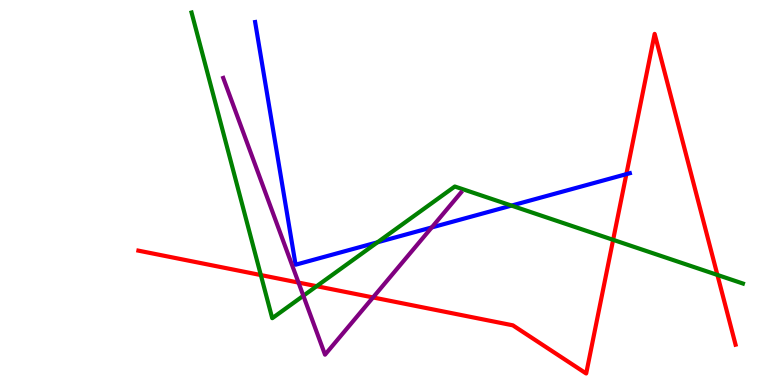[{'lines': ['blue', 'red'], 'intersections': [{'x': 8.08, 'y': 5.48}]}, {'lines': ['green', 'red'], 'intersections': [{'x': 3.37, 'y': 2.86}, {'x': 4.09, 'y': 2.57}, {'x': 7.91, 'y': 3.77}, {'x': 9.26, 'y': 2.86}]}, {'lines': ['purple', 'red'], 'intersections': [{'x': 3.85, 'y': 2.66}, {'x': 4.81, 'y': 2.27}]}, {'lines': ['blue', 'green'], 'intersections': [{'x': 4.87, 'y': 3.71}, {'x': 6.6, 'y': 4.66}]}, {'lines': ['blue', 'purple'], 'intersections': [{'x': 5.57, 'y': 4.09}]}, {'lines': ['green', 'purple'], 'intersections': [{'x': 3.91, 'y': 2.32}]}]